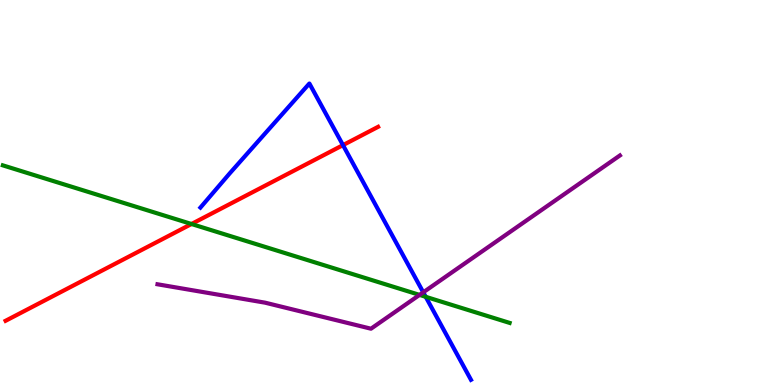[{'lines': ['blue', 'red'], 'intersections': [{'x': 4.43, 'y': 6.23}]}, {'lines': ['green', 'red'], 'intersections': [{'x': 2.47, 'y': 4.18}]}, {'lines': ['purple', 'red'], 'intersections': []}, {'lines': ['blue', 'green'], 'intersections': [{'x': 5.49, 'y': 2.29}]}, {'lines': ['blue', 'purple'], 'intersections': [{'x': 5.46, 'y': 2.41}]}, {'lines': ['green', 'purple'], 'intersections': [{'x': 5.41, 'y': 2.34}]}]